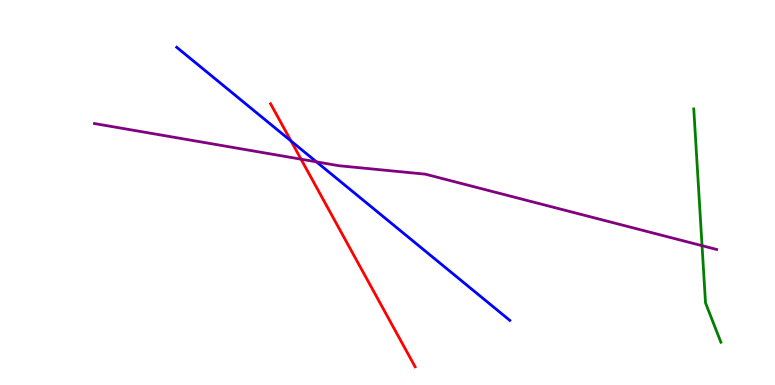[{'lines': ['blue', 'red'], 'intersections': [{'x': 3.76, 'y': 6.34}]}, {'lines': ['green', 'red'], 'intersections': []}, {'lines': ['purple', 'red'], 'intersections': [{'x': 3.88, 'y': 5.87}]}, {'lines': ['blue', 'green'], 'intersections': []}, {'lines': ['blue', 'purple'], 'intersections': [{'x': 4.08, 'y': 5.8}]}, {'lines': ['green', 'purple'], 'intersections': [{'x': 9.06, 'y': 3.62}]}]